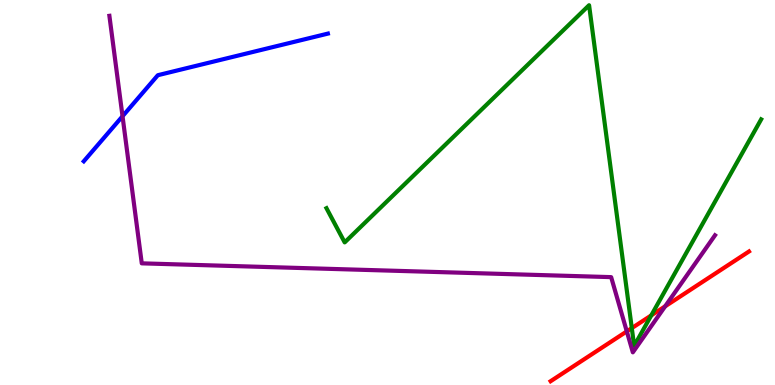[{'lines': ['blue', 'red'], 'intersections': []}, {'lines': ['green', 'red'], 'intersections': [{'x': 8.15, 'y': 1.48}, {'x': 8.4, 'y': 1.81}]}, {'lines': ['purple', 'red'], 'intersections': [{'x': 8.09, 'y': 1.39}, {'x': 8.58, 'y': 2.04}]}, {'lines': ['blue', 'green'], 'intersections': []}, {'lines': ['blue', 'purple'], 'intersections': [{'x': 1.58, 'y': 6.98}]}, {'lines': ['green', 'purple'], 'intersections': []}]